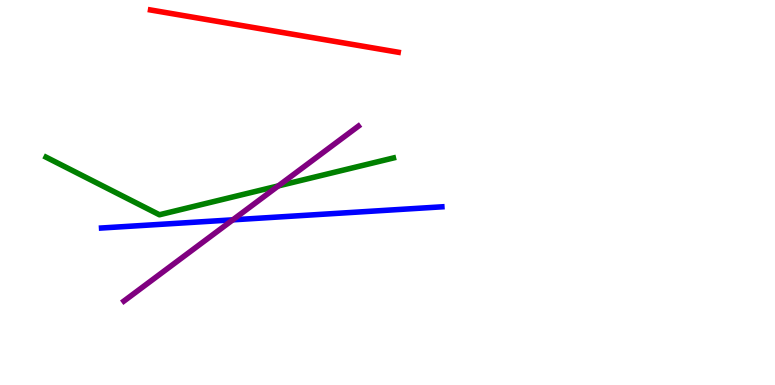[{'lines': ['blue', 'red'], 'intersections': []}, {'lines': ['green', 'red'], 'intersections': []}, {'lines': ['purple', 'red'], 'intersections': []}, {'lines': ['blue', 'green'], 'intersections': []}, {'lines': ['blue', 'purple'], 'intersections': [{'x': 3.0, 'y': 4.29}]}, {'lines': ['green', 'purple'], 'intersections': [{'x': 3.59, 'y': 5.17}]}]